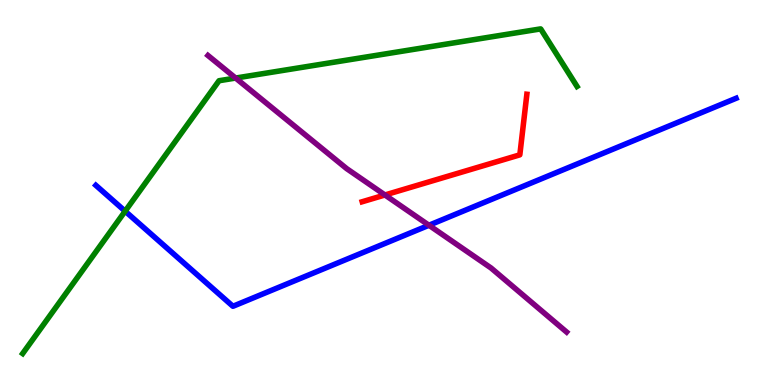[{'lines': ['blue', 'red'], 'intersections': []}, {'lines': ['green', 'red'], 'intersections': []}, {'lines': ['purple', 'red'], 'intersections': [{'x': 4.97, 'y': 4.94}]}, {'lines': ['blue', 'green'], 'intersections': [{'x': 1.61, 'y': 4.51}]}, {'lines': ['blue', 'purple'], 'intersections': [{'x': 5.53, 'y': 4.15}]}, {'lines': ['green', 'purple'], 'intersections': [{'x': 3.04, 'y': 7.97}]}]